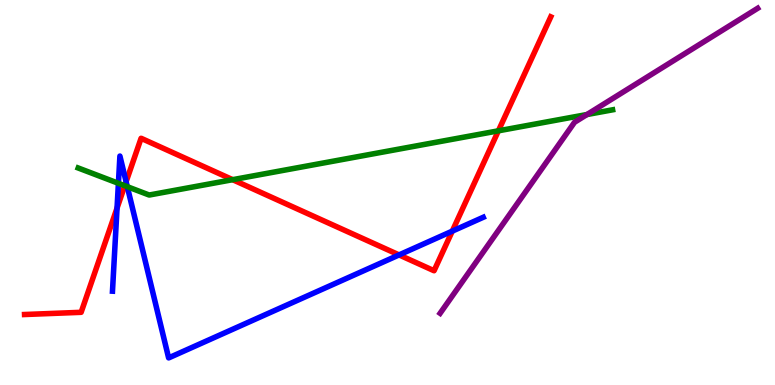[{'lines': ['blue', 'red'], 'intersections': [{'x': 1.51, 'y': 4.6}, {'x': 1.63, 'y': 5.28}, {'x': 5.15, 'y': 3.38}, {'x': 5.84, 'y': 4.0}]}, {'lines': ['green', 'red'], 'intersections': [{'x': 1.61, 'y': 5.18}, {'x': 3.0, 'y': 5.33}, {'x': 6.43, 'y': 6.6}]}, {'lines': ['purple', 'red'], 'intersections': []}, {'lines': ['blue', 'green'], 'intersections': [{'x': 1.53, 'y': 5.24}, {'x': 1.64, 'y': 5.15}]}, {'lines': ['blue', 'purple'], 'intersections': []}, {'lines': ['green', 'purple'], 'intersections': [{'x': 7.57, 'y': 7.03}]}]